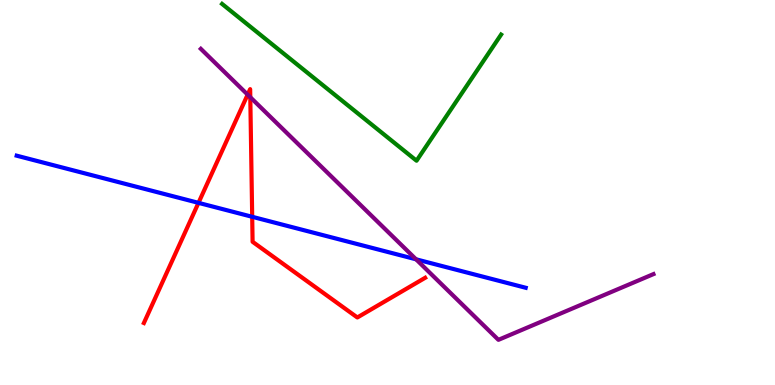[{'lines': ['blue', 'red'], 'intersections': [{'x': 2.56, 'y': 4.73}, {'x': 3.25, 'y': 4.37}]}, {'lines': ['green', 'red'], 'intersections': []}, {'lines': ['purple', 'red'], 'intersections': [{'x': 3.2, 'y': 7.54}, {'x': 3.23, 'y': 7.47}]}, {'lines': ['blue', 'green'], 'intersections': []}, {'lines': ['blue', 'purple'], 'intersections': [{'x': 5.37, 'y': 3.26}]}, {'lines': ['green', 'purple'], 'intersections': []}]